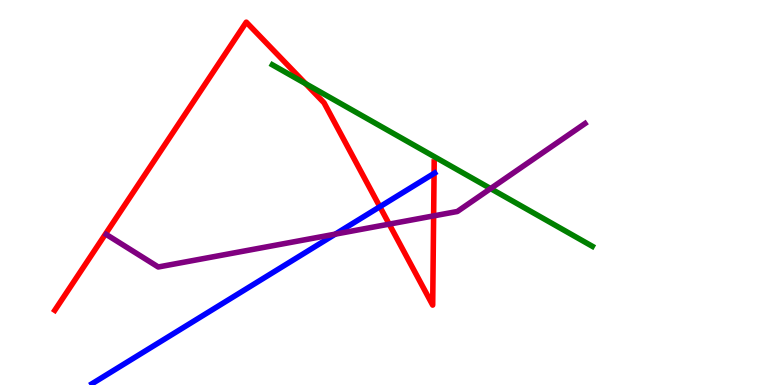[{'lines': ['blue', 'red'], 'intersections': [{'x': 4.9, 'y': 4.63}, {'x': 5.6, 'y': 5.5}]}, {'lines': ['green', 'red'], 'intersections': [{'x': 3.94, 'y': 7.83}]}, {'lines': ['purple', 'red'], 'intersections': [{'x': 5.02, 'y': 4.18}, {'x': 5.6, 'y': 4.39}]}, {'lines': ['blue', 'green'], 'intersections': []}, {'lines': ['blue', 'purple'], 'intersections': [{'x': 4.33, 'y': 3.92}]}, {'lines': ['green', 'purple'], 'intersections': [{'x': 6.33, 'y': 5.1}]}]